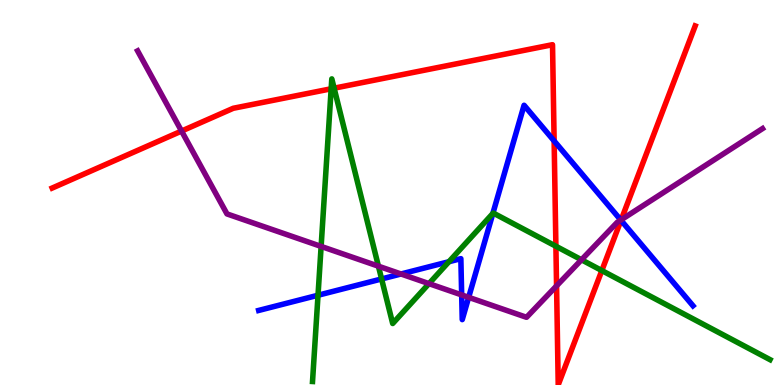[{'lines': ['blue', 'red'], 'intersections': [{'x': 7.15, 'y': 6.34}, {'x': 8.01, 'y': 4.28}]}, {'lines': ['green', 'red'], 'intersections': [{'x': 4.27, 'y': 7.69}, {'x': 4.31, 'y': 7.71}, {'x': 7.17, 'y': 3.6}, {'x': 7.77, 'y': 2.97}]}, {'lines': ['purple', 'red'], 'intersections': [{'x': 2.34, 'y': 6.6}, {'x': 7.18, 'y': 2.57}, {'x': 8.02, 'y': 4.29}]}, {'lines': ['blue', 'green'], 'intersections': [{'x': 4.1, 'y': 2.33}, {'x': 4.92, 'y': 2.75}, {'x': 5.79, 'y': 3.2}, {'x': 6.36, 'y': 4.46}]}, {'lines': ['blue', 'purple'], 'intersections': [{'x': 5.17, 'y': 2.88}, {'x': 5.96, 'y': 2.34}, {'x': 6.05, 'y': 2.28}, {'x': 8.01, 'y': 4.28}]}, {'lines': ['green', 'purple'], 'intersections': [{'x': 4.14, 'y': 3.6}, {'x': 4.88, 'y': 3.09}, {'x': 5.54, 'y': 2.63}, {'x': 7.5, 'y': 3.25}]}]